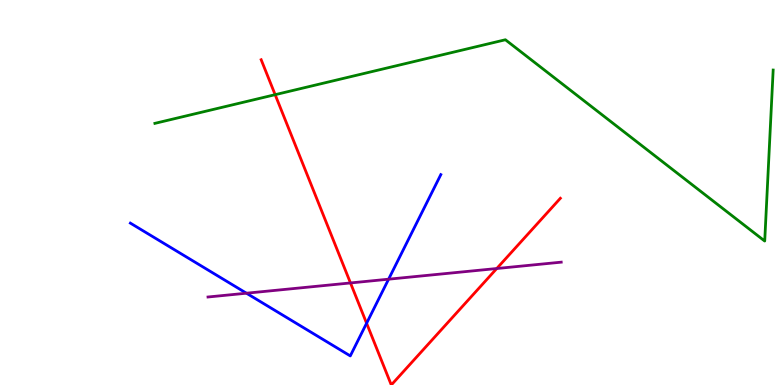[{'lines': ['blue', 'red'], 'intersections': [{'x': 4.73, 'y': 1.6}]}, {'lines': ['green', 'red'], 'intersections': [{'x': 3.55, 'y': 7.54}]}, {'lines': ['purple', 'red'], 'intersections': [{'x': 4.52, 'y': 2.65}, {'x': 6.41, 'y': 3.03}]}, {'lines': ['blue', 'green'], 'intersections': []}, {'lines': ['blue', 'purple'], 'intersections': [{'x': 3.18, 'y': 2.38}, {'x': 5.01, 'y': 2.75}]}, {'lines': ['green', 'purple'], 'intersections': []}]